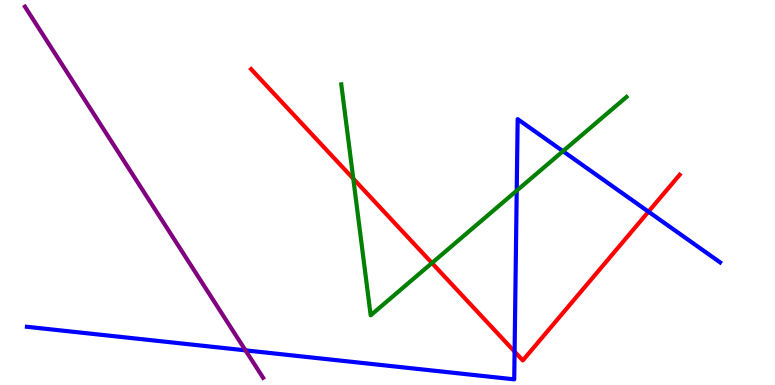[{'lines': ['blue', 'red'], 'intersections': [{'x': 6.64, 'y': 0.867}, {'x': 8.37, 'y': 4.5}]}, {'lines': ['green', 'red'], 'intersections': [{'x': 4.56, 'y': 5.36}, {'x': 5.57, 'y': 3.17}]}, {'lines': ['purple', 'red'], 'intersections': []}, {'lines': ['blue', 'green'], 'intersections': [{'x': 6.67, 'y': 5.05}, {'x': 7.26, 'y': 6.07}]}, {'lines': ['blue', 'purple'], 'intersections': [{'x': 3.17, 'y': 0.9}]}, {'lines': ['green', 'purple'], 'intersections': []}]